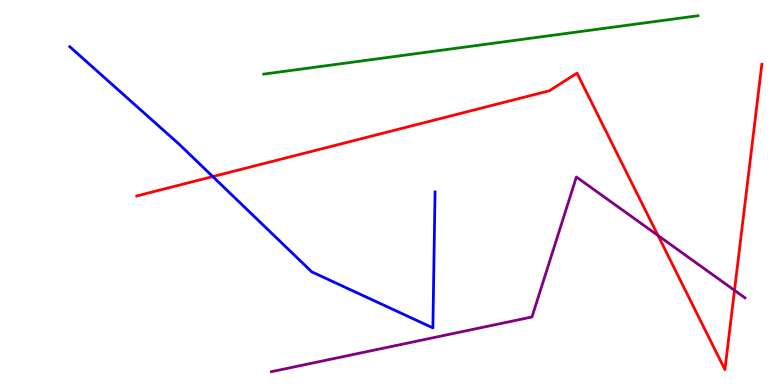[{'lines': ['blue', 'red'], 'intersections': [{'x': 2.75, 'y': 5.41}]}, {'lines': ['green', 'red'], 'intersections': []}, {'lines': ['purple', 'red'], 'intersections': [{'x': 8.49, 'y': 3.88}, {'x': 9.48, 'y': 2.46}]}, {'lines': ['blue', 'green'], 'intersections': []}, {'lines': ['blue', 'purple'], 'intersections': []}, {'lines': ['green', 'purple'], 'intersections': []}]